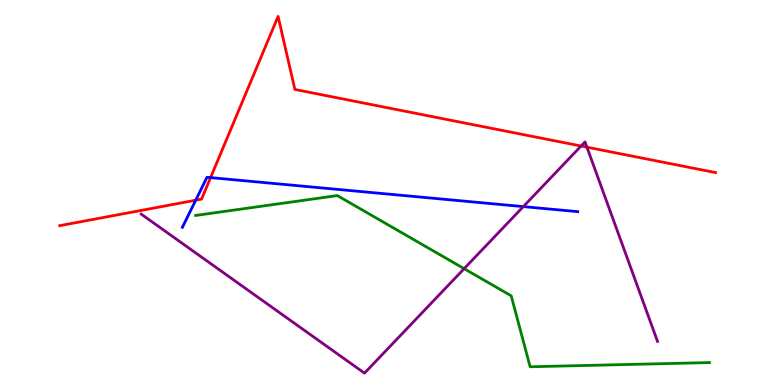[{'lines': ['blue', 'red'], 'intersections': [{'x': 2.53, 'y': 4.8}, {'x': 2.72, 'y': 5.39}]}, {'lines': ['green', 'red'], 'intersections': []}, {'lines': ['purple', 'red'], 'intersections': [{'x': 7.5, 'y': 6.21}, {'x': 7.57, 'y': 6.18}]}, {'lines': ['blue', 'green'], 'intersections': []}, {'lines': ['blue', 'purple'], 'intersections': [{'x': 6.75, 'y': 4.63}]}, {'lines': ['green', 'purple'], 'intersections': [{'x': 5.99, 'y': 3.02}]}]